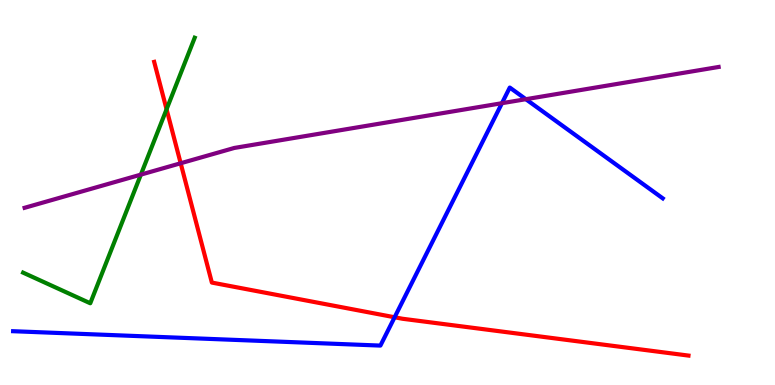[{'lines': ['blue', 'red'], 'intersections': [{'x': 5.09, 'y': 1.76}]}, {'lines': ['green', 'red'], 'intersections': [{'x': 2.15, 'y': 7.16}]}, {'lines': ['purple', 'red'], 'intersections': [{'x': 2.33, 'y': 5.76}]}, {'lines': ['blue', 'green'], 'intersections': []}, {'lines': ['blue', 'purple'], 'intersections': [{'x': 6.48, 'y': 7.32}, {'x': 6.79, 'y': 7.42}]}, {'lines': ['green', 'purple'], 'intersections': [{'x': 1.82, 'y': 5.46}]}]